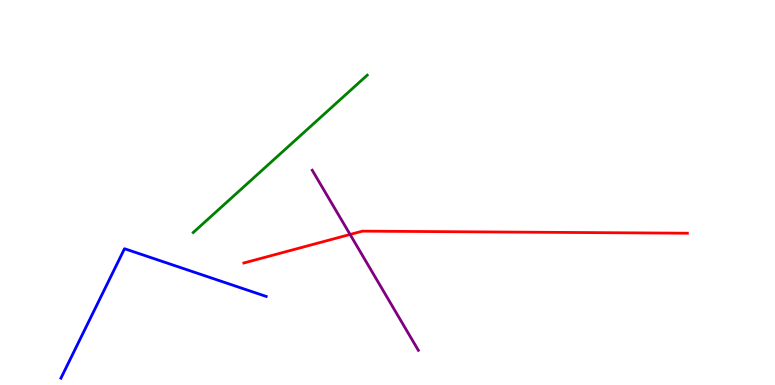[{'lines': ['blue', 'red'], 'intersections': []}, {'lines': ['green', 'red'], 'intersections': []}, {'lines': ['purple', 'red'], 'intersections': [{'x': 4.52, 'y': 3.91}]}, {'lines': ['blue', 'green'], 'intersections': []}, {'lines': ['blue', 'purple'], 'intersections': []}, {'lines': ['green', 'purple'], 'intersections': []}]